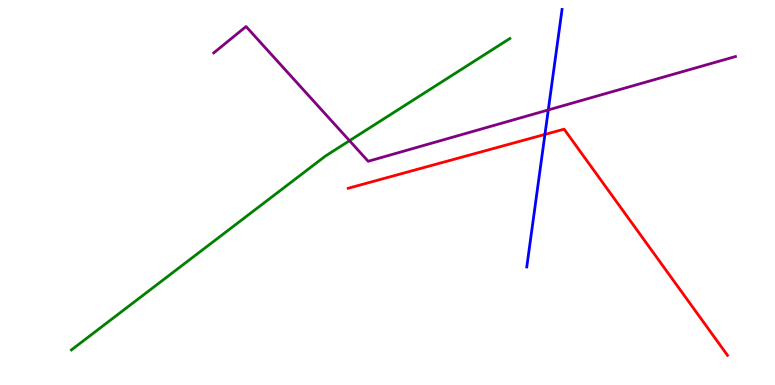[{'lines': ['blue', 'red'], 'intersections': [{'x': 7.03, 'y': 6.51}]}, {'lines': ['green', 'red'], 'intersections': []}, {'lines': ['purple', 'red'], 'intersections': []}, {'lines': ['blue', 'green'], 'intersections': []}, {'lines': ['blue', 'purple'], 'intersections': [{'x': 7.07, 'y': 7.14}]}, {'lines': ['green', 'purple'], 'intersections': [{'x': 4.51, 'y': 6.35}]}]